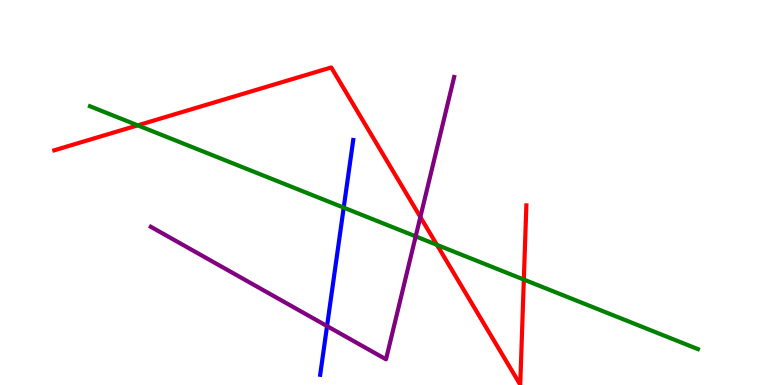[{'lines': ['blue', 'red'], 'intersections': []}, {'lines': ['green', 'red'], 'intersections': [{'x': 1.78, 'y': 6.74}, {'x': 5.64, 'y': 3.64}, {'x': 6.76, 'y': 2.74}]}, {'lines': ['purple', 'red'], 'intersections': [{'x': 5.42, 'y': 4.36}]}, {'lines': ['blue', 'green'], 'intersections': [{'x': 4.44, 'y': 4.61}]}, {'lines': ['blue', 'purple'], 'intersections': [{'x': 4.22, 'y': 1.53}]}, {'lines': ['green', 'purple'], 'intersections': [{'x': 5.36, 'y': 3.86}]}]